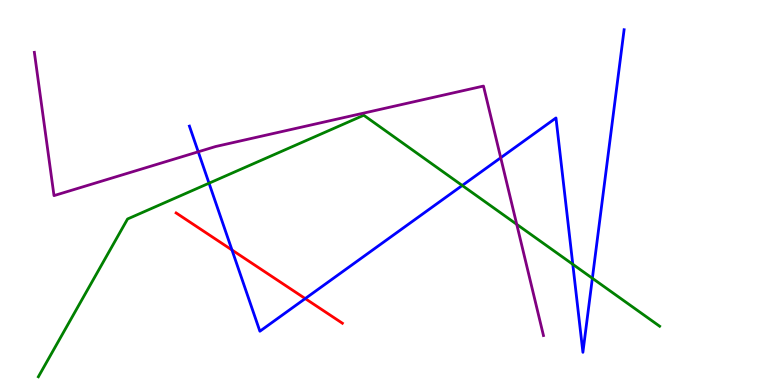[{'lines': ['blue', 'red'], 'intersections': [{'x': 2.99, 'y': 3.51}, {'x': 3.94, 'y': 2.24}]}, {'lines': ['green', 'red'], 'intersections': []}, {'lines': ['purple', 'red'], 'intersections': []}, {'lines': ['blue', 'green'], 'intersections': [{'x': 2.7, 'y': 5.24}, {'x': 5.96, 'y': 5.18}, {'x': 7.39, 'y': 3.14}, {'x': 7.64, 'y': 2.77}]}, {'lines': ['blue', 'purple'], 'intersections': [{'x': 2.56, 'y': 6.06}, {'x': 6.46, 'y': 5.9}]}, {'lines': ['green', 'purple'], 'intersections': [{'x': 6.67, 'y': 4.17}]}]